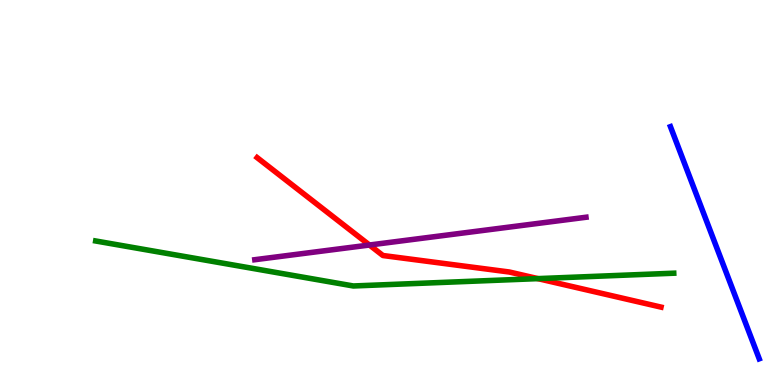[{'lines': ['blue', 'red'], 'intersections': []}, {'lines': ['green', 'red'], 'intersections': [{'x': 6.94, 'y': 2.76}]}, {'lines': ['purple', 'red'], 'intersections': [{'x': 4.77, 'y': 3.64}]}, {'lines': ['blue', 'green'], 'intersections': []}, {'lines': ['blue', 'purple'], 'intersections': []}, {'lines': ['green', 'purple'], 'intersections': []}]